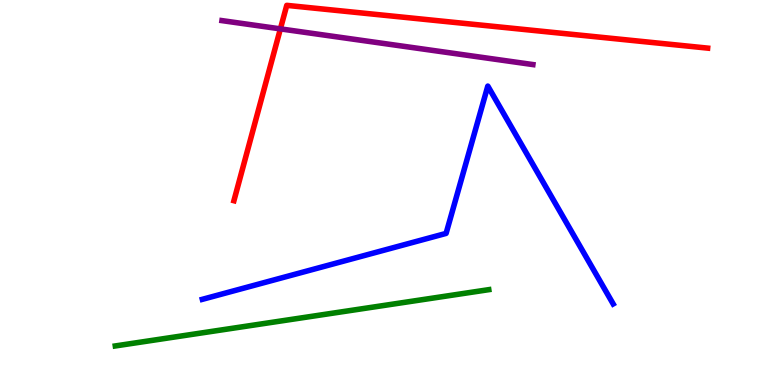[{'lines': ['blue', 'red'], 'intersections': []}, {'lines': ['green', 'red'], 'intersections': []}, {'lines': ['purple', 'red'], 'intersections': [{'x': 3.62, 'y': 9.25}]}, {'lines': ['blue', 'green'], 'intersections': []}, {'lines': ['blue', 'purple'], 'intersections': []}, {'lines': ['green', 'purple'], 'intersections': []}]